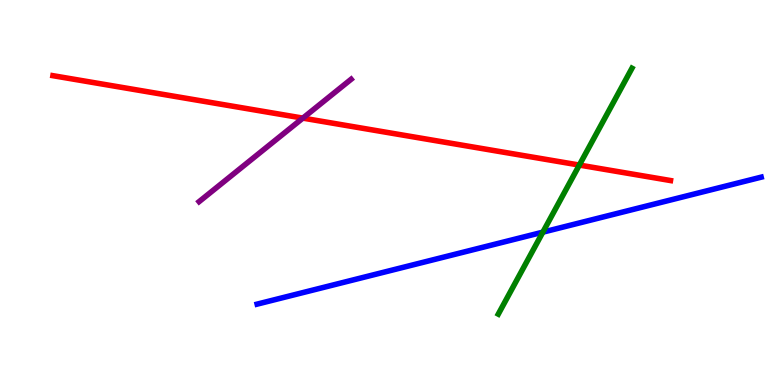[{'lines': ['blue', 'red'], 'intersections': []}, {'lines': ['green', 'red'], 'intersections': [{'x': 7.48, 'y': 5.71}]}, {'lines': ['purple', 'red'], 'intersections': [{'x': 3.91, 'y': 6.93}]}, {'lines': ['blue', 'green'], 'intersections': [{'x': 7.0, 'y': 3.97}]}, {'lines': ['blue', 'purple'], 'intersections': []}, {'lines': ['green', 'purple'], 'intersections': []}]